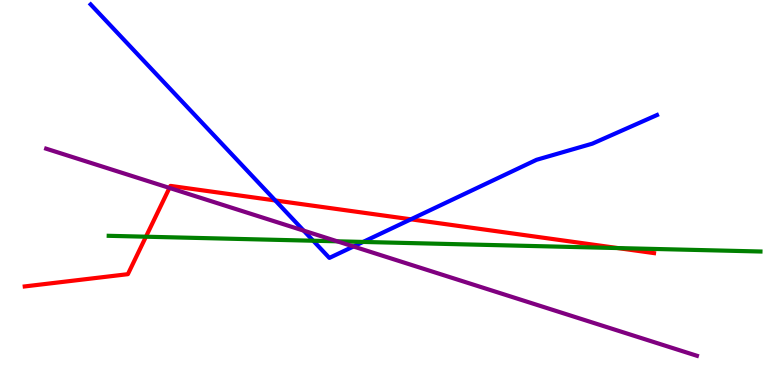[{'lines': ['blue', 'red'], 'intersections': [{'x': 3.55, 'y': 4.79}, {'x': 5.3, 'y': 4.3}]}, {'lines': ['green', 'red'], 'intersections': [{'x': 1.88, 'y': 3.85}, {'x': 7.97, 'y': 3.56}]}, {'lines': ['purple', 'red'], 'intersections': [{'x': 2.19, 'y': 5.12}]}, {'lines': ['blue', 'green'], 'intersections': [{'x': 4.04, 'y': 3.75}, {'x': 4.69, 'y': 3.72}]}, {'lines': ['blue', 'purple'], 'intersections': [{'x': 3.92, 'y': 4.01}, {'x': 4.56, 'y': 3.6}]}, {'lines': ['green', 'purple'], 'intersections': [{'x': 4.35, 'y': 3.73}]}]